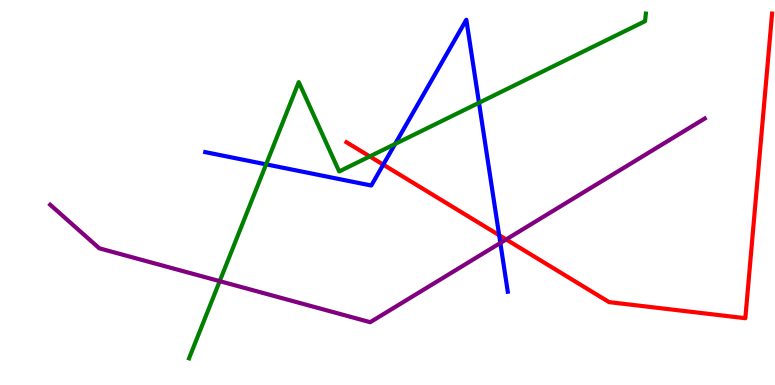[{'lines': ['blue', 'red'], 'intersections': [{'x': 4.95, 'y': 5.72}, {'x': 6.44, 'y': 3.89}]}, {'lines': ['green', 'red'], 'intersections': [{'x': 4.77, 'y': 5.94}]}, {'lines': ['purple', 'red'], 'intersections': [{'x': 6.53, 'y': 3.78}]}, {'lines': ['blue', 'green'], 'intersections': [{'x': 3.43, 'y': 5.73}, {'x': 5.1, 'y': 6.26}, {'x': 6.18, 'y': 7.33}]}, {'lines': ['blue', 'purple'], 'intersections': [{'x': 6.46, 'y': 3.69}]}, {'lines': ['green', 'purple'], 'intersections': [{'x': 2.83, 'y': 2.7}]}]